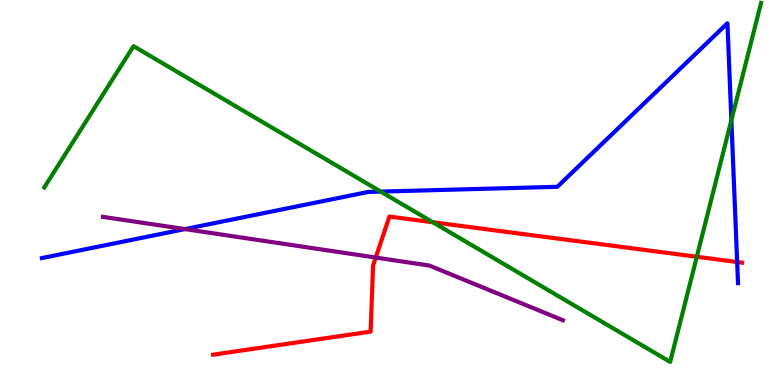[{'lines': ['blue', 'red'], 'intersections': [{'x': 9.51, 'y': 3.19}]}, {'lines': ['green', 'red'], 'intersections': [{'x': 5.58, 'y': 4.23}, {'x': 8.99, 'y': 3.33}]}, {'lines': ['purple', 'red'], 'intersections': [{'x': 4.85, 'y': 3.31}]}, {'lines': ['blue', 'green'], 'intersections': [{'x': 4.91, 'y': 5.02}, {'x': 9.44, 'y': 6.88}]}, {'lines': ['blue', 'purple'], 'intersections': [{'x': 2.39, 'y': 4.05}]}, {'lines': ['green', 'purple'], 'intersections': []}]